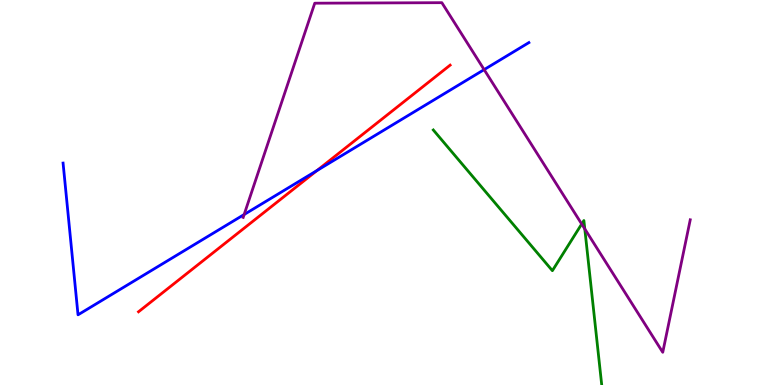[{'lines': ['blue', 'red'], 'intersections': [{'x': 4.09, 'y': 5.57}]}, {'lines': ['green', 'red'], 'intersections': []}, {'lines': ['purple', 'red'], 'intersections': []}, {'lines': ['blue', 'green'], 'intersections': []}, {'lines': ['blue', 'purple'], 'intersections': [{'x': 3.15, 'y': 4.43}, {'x': 6.25, 'y': 8.19}]}, {'lines': ['green', 'purple'], 'intersections': [{'x': 7.51, 'y': 4.18}, {'x': 7.55, 'y': 4.05}]}]